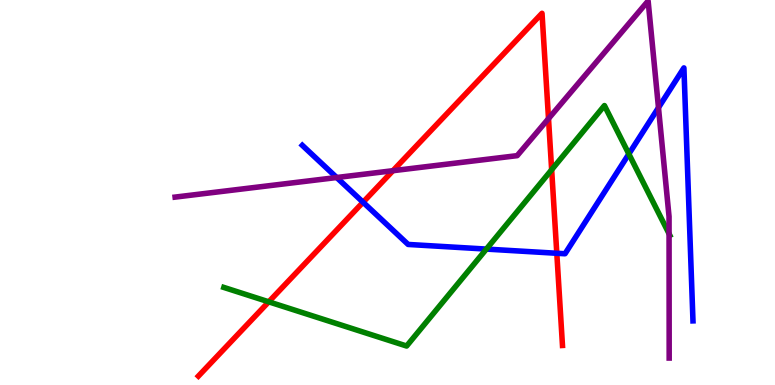[{'lines': ['blue', 'red'], 'intersections': [{'x': 4.68, 'y': 4.75}, {'x': 7.18, 'y': 3.42}]}, {'lines': ['green', 'red'], 'intersections': [{'x': 3.47, 'y': 2.16}, {'x': 7.12, 'y': 5.59}]}, {'lines': ['purple', 'red'], 'intersections': [{'x': 5.07, 'y': 5.57}, {'x': 7.08, 'y': 6.92}]}, {'lines': ['blue', 'green'], 'intersections': [{'x': 6.28, 'y': 3.53}, {'x': 8.11, 'y': 6.0}]}, {'lines': ['blue', 'purple'], 'intersections': [{'x': 4.34, 'y': 5.39}, {'x': 8.5, 'y': 7.2}]}, {'lines': ['green', 'purple'], 'intersections': [{'x': 8.63, 'y': 3.93}]}]